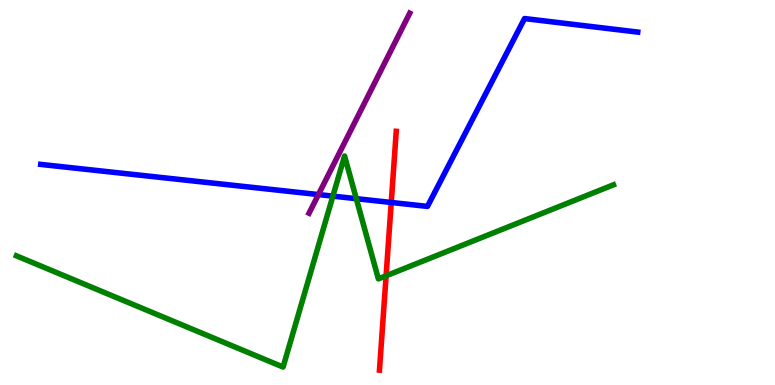[{'lines': ['blue', 'red'], 'intersections': [{'x': 5.05, 'y': 4.74}]}, {'lines': ['green', 'red'], 'intersections': [{'x': 4.98, 'y': 2.84}]}, {'lines': ['purple', 'red'], 'intersections': []}, {'lines': ['blue', 'green'], 'intersections': [{'x': 4.3, 'y': 4.91}, {'x': 4.6, 'y': 4.84}]}, {'lines': ['blue', 'purple'], 'intersections': [{'x': 4.11, 'y': 4.95}]}, {'lines': ['green', 'purple'], 'intersections': []}]